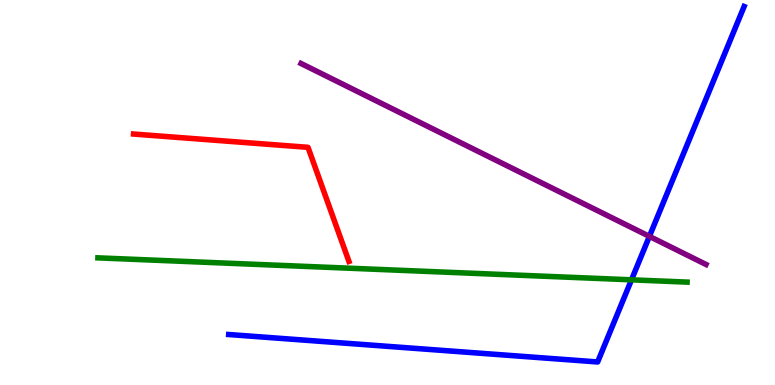[{'lines': ['blue', 'red'], 'intersections': []}, {'lines': ['green', 'red'], 'intersections': []}, {'lines': ['purple', 'red'], 'intersections': []}, {'lines': ['blue', 'green'], 'intersections': [{'x': 8.15, 'y': 2.73}]}, {'lines': ['blue', 'purple'], 'intersections': [{'x': 8.38, 'y': 3.86}]}, {'lines': ['green', 'purple'], 'intersections': []}]